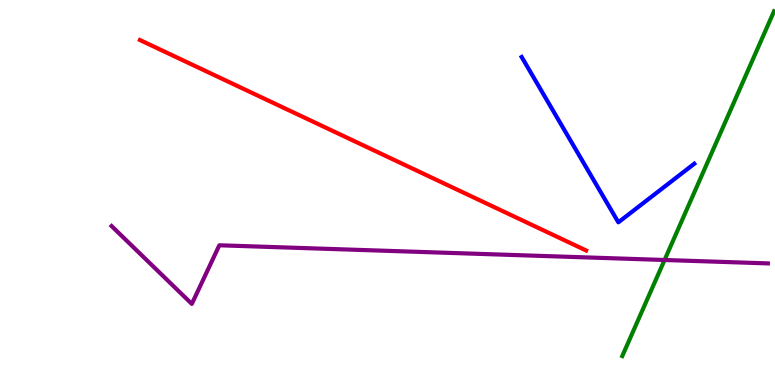[{'lines': ['blue', 'red'], 'intersections': []}, {'lines': ['green', 'red'], 'intersections': []}, {'lines': ['purple', 'red'], 'intersections': []}, {'lines': ['blue', 'green'], 'intersections': []}, {'lines': ['blue', 'purple'], 'intersections': []}, {'lines': ['green', 'purple'], 'intersections': [{'x': 8.57, 'y': 3.25}]}]